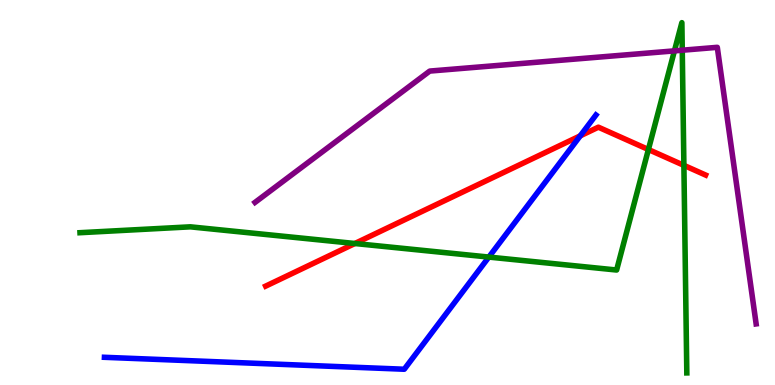[{'lines': ['blue', 'red'], 'intersections': [{'x': 7.49, 'y': 6.47}]}, {'lines': ['green', 'red'], 'intersections': [{'x': 4.58, 'y': 3.68}, {'x': 8.37, 'y': 6.12}, {'x': 8.82, 'y': 5.71}]}, {'lines': ['purple', 'red'], 'intersections': []}, {'lines': ['blue', 'green'], 'intersections': [{'x': 6.31, 'y': 3.32}]}, {'lines': ['blue', 'purple'], 'intersections': []}, {'lines': ['green', 'purple'], 'intersections': [{'x': 8.7, 'y': 8.68}, {'x': 8.8, 'y': 8.7}]}]